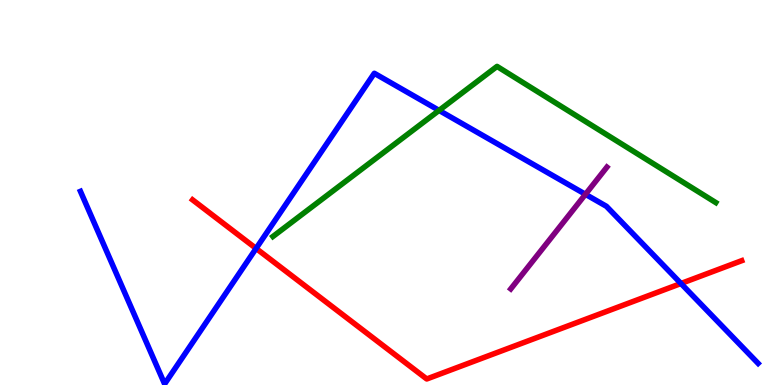[{'lines': ['blue', 'red'], 'intersections': [{'x': 3.3, 'y': 3.55}, {'x': 8.79, 'y': 2.64}]}, {'lines': ['green', 'red'], 'intersections': []}, {'lines': ['purple', 'red'], 'intersections': []}, {'lines': ['blue', 'green'], 'intersections': [{'x': 5.67, 'y': 7.13}]}, {'lines': ['blue', 'purple'], 'intersections': [{'x': 7.55, 'y': 4.95}]}, {'lines': ['green', 'purple'], 'intersections': []}]